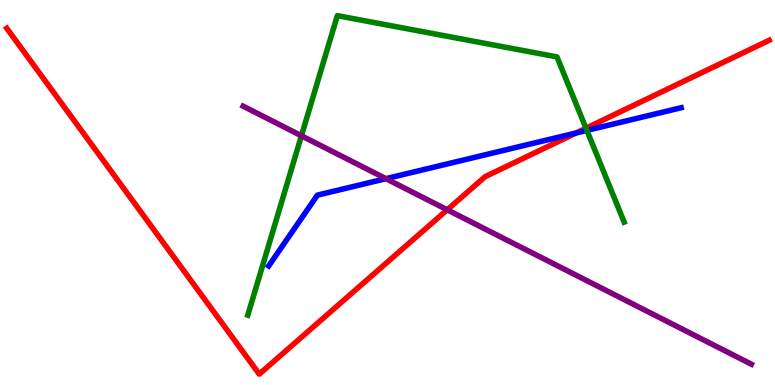[{'lines': ['blue', 'red'], 'intersections': [{'x': 7.43, 'y': 6.55}]}, {'lines': ['green', 'red'], 'intersections': [{'x': 7.56, 'y': 6.67}]}, {'lines': ['purple', 'red'], 'intersections': [{'x': 5.77, 'y': 4.55}]}, {'lines': ['blue', 'green'], 'intersections': [{'x': 7.57, 'y': 6.61}]}, {'lines': ['blue', 'purple'], 'intersections': [{'x': 4.98, 'y': 5.36}]}, {'lines': ['green', 'purple'], 'intersections': [{'x': 3.89, 'y': 6.47}]}]